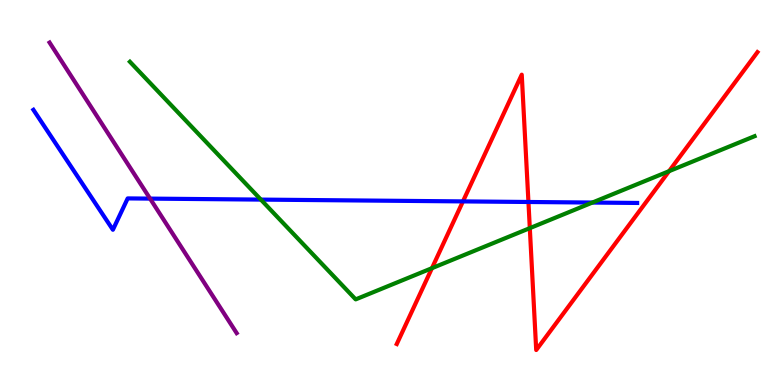[{'lines': ['blue', 'red'], 'intersections': [{'x': 5.97, 'y': 4.77}, {'x': 6.82, 'y': 4.75}]}, {'lines': ['green', 'red'], 'intersections': [{'x': 5.57, 'y': 3.03}, {'x': 6.84, 'y': 4.07}, {'x': 8.63, 'y': 5.55}]}, {'lines': ['purple', 'red'], 'intersections': []}, {'lines': ['blue', 'green'], 'intersections': [{'x': 3.37, 'y': 4.82}, {'x': 7.64, 'y': 4.74}]}, {'lines': ['blue', 'purple'], 'intersections': [{'x': 1.94, 'y': 4.84}]}, {'lines': ['green', 'purple'], 'intersections': []}]